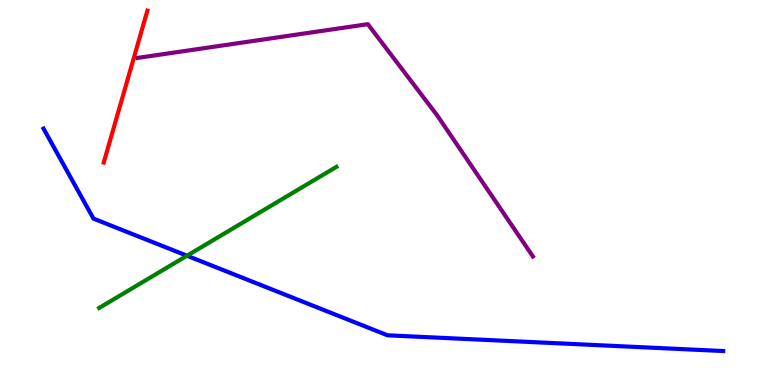[{'lines': ['blue', 'red'], 'intersections': []}, {'lines': ['green', 'red'], 'intersections': []}, {'lines': ['purple', 'red'], 'intersections': []}, {'lines': ['blue', 'green'], 'intersections': [{'x': 2.41, 'y': 3.36}]}, {'lines': ['blue', 'purple'], 'intersections': []}, {'lines': ['green', 'purple'], 'intersections': []}]